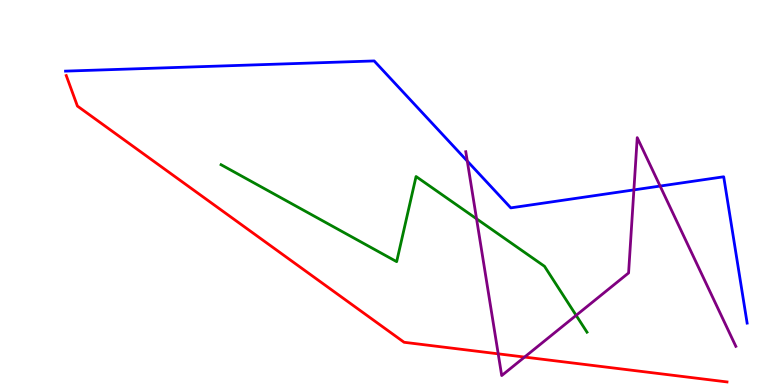[{'lines': ['blue', 'red'], 'intersections': []}, {'lines': ['green', 'red'], 'intersections': []}, {'lines': ['purple', 'red'], 'intersections': [{'x': 6.43, 'y': 0.81}, {'x': 6.77, 'y': 0.725}]}, {'lines': ['blue', 'green'], 'intersections': []}, {'lines': ['blue', 'purple'], 'intersections': [{'x': 6.03, 'y': 5.82}, {'x': 8.18, 'y': 5.07}, {'x': 8.52, 'y': 5.17}]}, {'lines': ['green', 'purple'], 'intersections': [{'x': 6.15, 'y': 4.32}, {'x': 7.43, 'y': 1.81}]}]